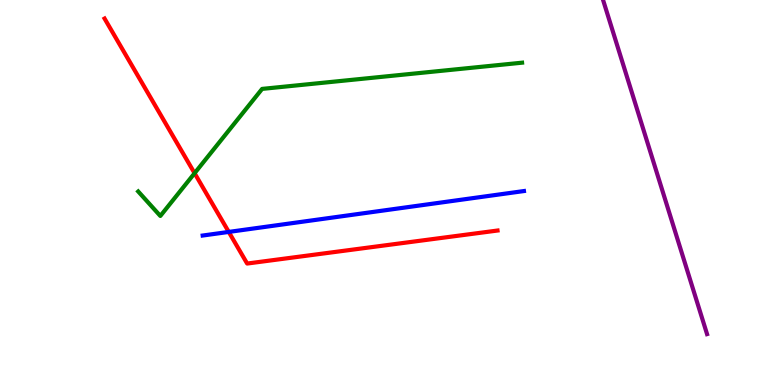[{'lines': ['blue', 'red'], 'intersections': [{'x': 2.95, 'y': 3.98}]}, {'lines': ['green', 'red'], 'intersections': [{'x': 2.51, 'y': 5.5}]}, {'lines': ['purple', 'red'], 'intersections': []}, {'lines': ['blue', 'green'], 'intersections': []}, {'lines': ['blue', 'purple'], 'intersections': []}, {'lines': ['green', 'purple'], 'intersections': []}]